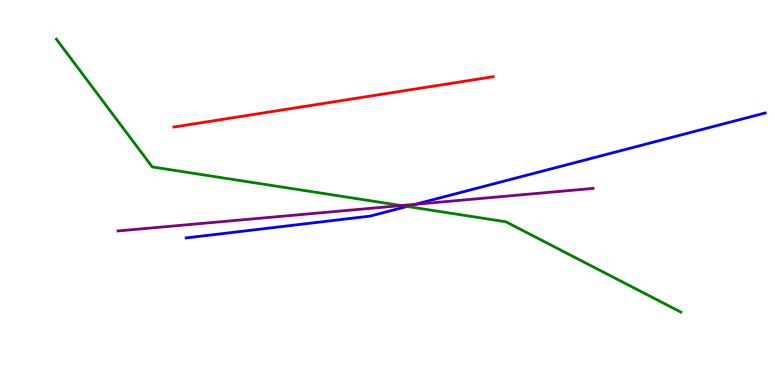[{'lines': ['blue', 'red'], 'intersections': []}, {'lines': ['green', 'red'], 'intersections': []}, {'lines': ['purple', 'red'], 'intersections': []}, {'lines': ['blue', 'green'], 'intersections': [{'x': 5.25, 'y': 4.64}]}, {'lines': ['blue', 'purple'], 'intersections': [{'x': 5.36, 'y': 4.69}]}, {'lines': ['green', 'purple'], 'intersections': [{'x': 5.18, 'y': 4.66}]}]